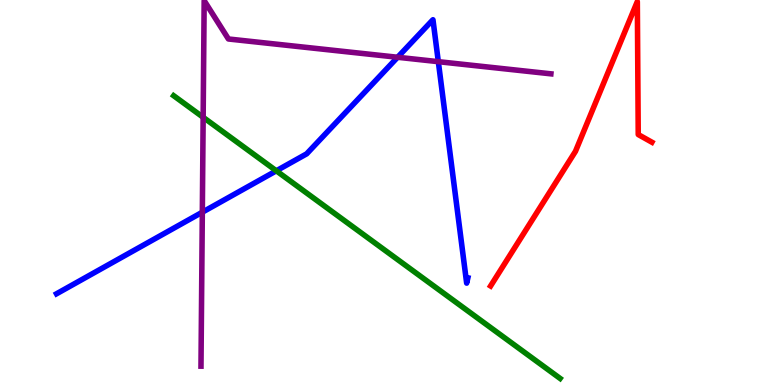[{'lines': ['blue', 'red'], 'intersections': []}, {'lines': ['green', 'red'], 'intersections': []}, {'lines': ['purple', 'red'], 'intersections': []}, {'lines': ['blue', 'green'], 'intersections': [{'x': 3.57, 'y': 5.56}]}, {'lines': ['blue', 'purple'], 'intersections': [{'x': 2.61, 'y': 4.49}, {'x': 5.13, 'y': 8.51}, {'x': 5.66, 'y': 8.4}]}, {'lines': ['green', 'purple'], 'intersections': [{'x': 2.62, 'y': 6.95}]}]